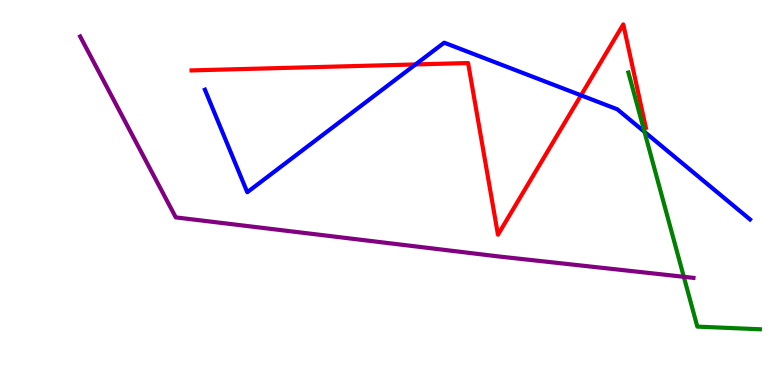[{'lines': ['blue', 'red'], 'intersections': [{'x': 5.36, 'y': 8.33}, {'x': 7.5, 'y': 7.52}]}, {'lines': ['green', 'red'], 'intersections': []}, {'lines': ['purple', 'red'], 'intersections': []}, {'lines': ['blue', 'green'], 'intersections': [{'x': 8.32, 'y': 6.58}]}, {'lines': ['blue', 'purple'], 'intersections': []}, {'lines': ['green', 'purple'], 'intersections': [{'x': 8.82, 'y': 2.81}]}]